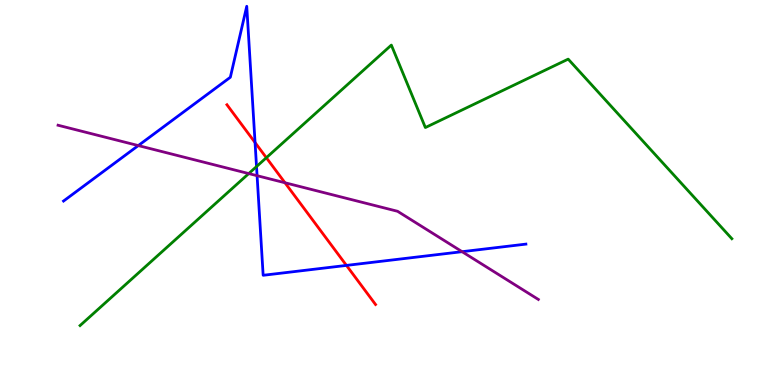[{'lines': ['blue', 'red'], 'intersections': [{'x': 3.29, 'y': 6.3}, {'x': 4.47, 'y': 3.11}]}, {'lines': ['green', 'red'], 'intersections': [{'x': 3.44, 'y': 5.9}]}, {'lines': ['purple', 'red'], 'intersections': [{'x': 3.68, 'y': 5.25}]}, {'lines': ['blue', 'green'], 'intersections': [{'x': 3.31, 'y': 5.67}]}, {'lines': ['blue', 'purple'], 'intersections': [{'x': 1.78, 'y': 6.22}, {'x': 3.32, 'y': 5.44}, {'x': 5.96, 'y': 3.46}]}, {'lines': ['green', 'purple'], 'intersections': [{'x': 3.21, 'y': 5.49}]}]